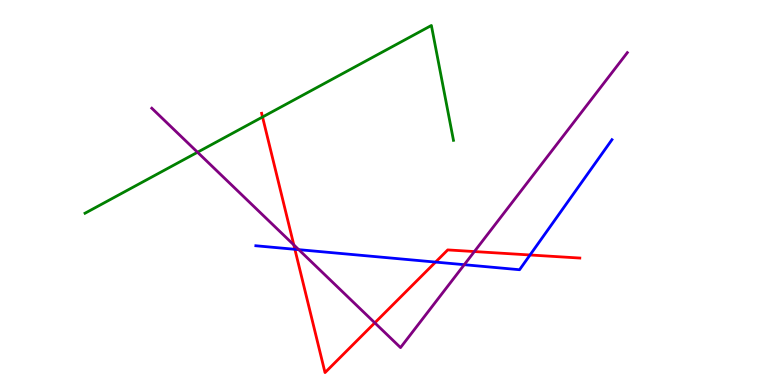[{'lines': ['blue', 'red'], 'intersections': [{'x': 3.8, 'y': 3.52}, {'x': 5.62, 'y': 3.19}, {'x': 6.84, 'y': 3.38}]}, {'lines': ['green', 'red'], 'intersections': [{'x': 3.39, 'y': 6.96}]}, {'lines': ['purple', 'red'], 'intersections': [{'x': 3.79, 'y': 3.64}, {'x': 4.84, 'y': 1.61}, {'x': 6.12, 'y': 3.47}]}, {'lines': ['blue', 'green'], 'intersections': []}, {'lines': ['blue', 'purple'], 'intersections': [{'x': 3.85, 'y': 3.52}, {'x': 5.99, 'y': 3.12}]}, {'lines': ['green', 'purple'], 'intersections': [{'x': 2.55, 'y': 6.05}]}]